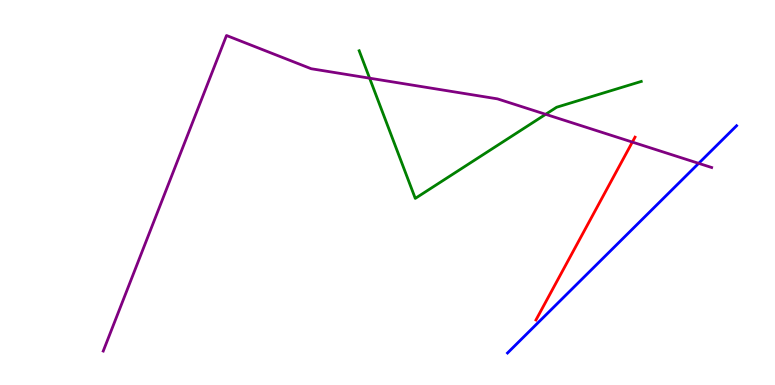[{'lines': ['blue', 'red'], 'intersections': []}, {'lines': ['green', 'red'], 'intersections': []}, {'lines': ['purple', 'red'], 'intersections': [{'x': 8.16, 'y': 6.31}]}, {'lines': ['blue', 'green'], 'intersections': []}, {'lines': ['blue', 'purple'], 'intersections': [{'x': 9.02, 'y': 5.76}]}, {'lines': ['green', 'purple'], 'intersections': [{'x': 4.77, 'y': 7.97}, {'x': 7.04, 'y': 7.03}]}]